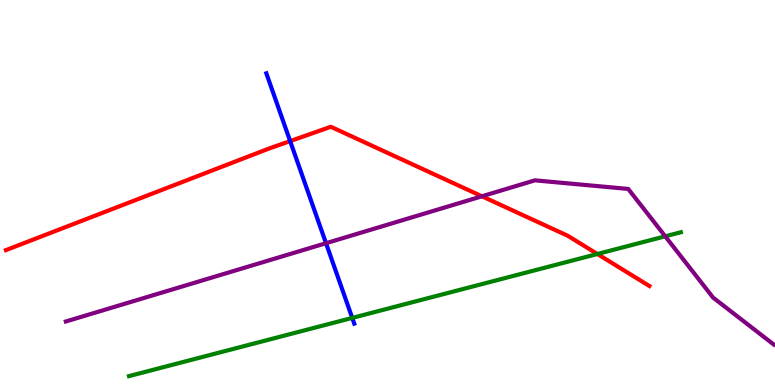[{'lines': ['blue', 'red'], 'intersections': [{'x': 3.74, 'y': 6.34}]}, {'lines': ['green', 'red'], 'intersections': [{'x': 7.71, 'y': 3.4}]}, {'lines': ['purple', 'red'], 'intersections': [{'x': 6.22, 'y': 4.9}]}, {'lines': ['blue', 'green'], 'intersections': [{'x': 4.55, 'y': 1.74}]}, {'lines': ['blue', 'purple'], 'intersections': [{'x': 4.21, 'y': 3.68}]}, {'lines': ['green', 'purple'], 'intersections': [{'x': 8.58, 'y': 3.86}]}]